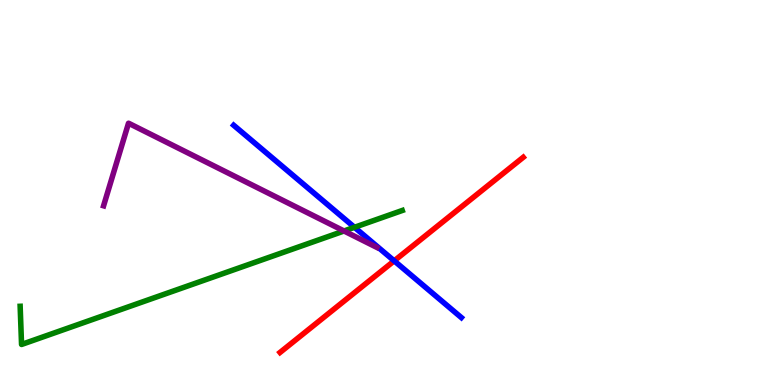[{'lines': ['blue', 'red'], 'intersections': [{'x': 5.09, 'y': 3.22}]}, {'lines': ['green', 'red'], 'intersections': []}, {'lines': ['purple', 'red'], 'intersections': []}, {'lines': ['blue', 'green'], 'intersections': [{'x': 4.57, 'y': 4.1}]}, {'lines': ['blue', 'purple'], 'intersections': []}, {'lines': ['green', 'purple'], 'intersections': [{'x': 4.44, 'y': 4.0}]}]